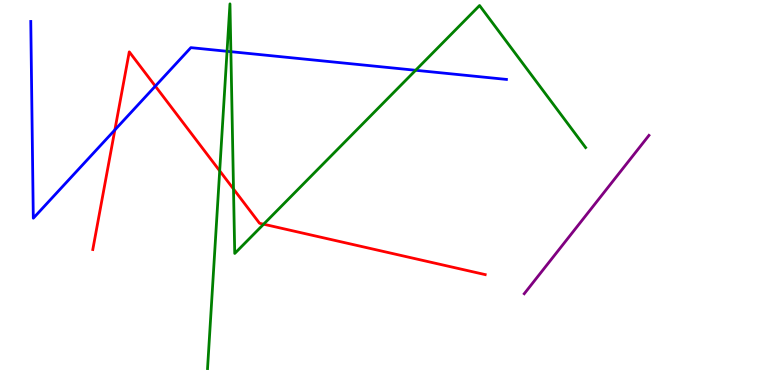[{'lines': ['blue', 'red'], 'intersections': [{'x': 1.48, 'y': 6.63}, {'x': 2.0, 'y': 7.76}]}, {'lines': ['green', 'red'], 'intersections': [{'x': 2.83, 'y': 5.56}, {'x': 3.01, 'y': 5.09}, {'x': 3.4, 'y': 4.18}]}, {'lines': ['purple', 'red'], 'intersections': []}, {'lines': ['blue', 'green'], 'intersections': [{'x': 2.93, 'y': 8.67}, {'x': 2.98, 'y': 8.66}, {'x': 5.36, 'y': 8.17}]}, {'lines': ['blue', 'purple'], 'intersections': []}, {'lines': ['green', 'purple'], 'intersections': []}]